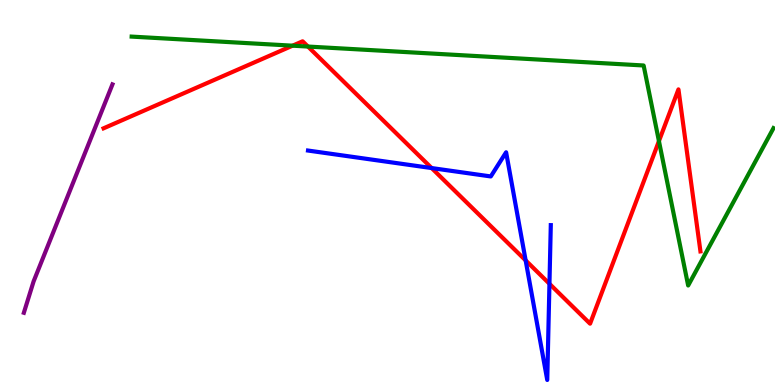[{'lines': ['blue', 'red'], 'intersections': [{'x': 5.57, 'y': 5.63}, {'x': 6.78, 'y': 3.24}, {'x': 7.09, 'y': 2.63}]}, {'lines': ['green', 'red'], 'intersections': [{'x': 3.78, 'y': 8.81}, {'x': 3.97, 'y': 8.79}, {'x': 8.5, 'y': 6.33}]}, {'lines': ['purple', 'red'], 'intersections': []}, {'lines': ['blue', 'green'], 'intersections': []}, {'lines': ['blue', 'purple'], 'intersections': []}, {'lines': ['green', 'purple'], 'intersections': []}]